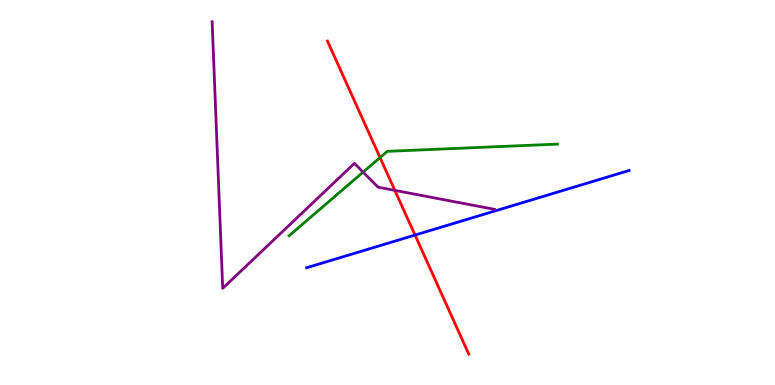[{'lines': ['blue', 'red'], 'intersections': [{'x': 5.36, 'y': 3.89}]}, {'lines': ['green', 'red'], 'intersections': [{'x': 4.9, 'y': 5.91}]}, {'lines': ['purple', 'red'], 'intersections': [{'x': 5.09, 'y': 5.06}]}, {'lines': ['blue', 'green'], 'intersections': []}, {'lines': ['blue', 'purple'], 'intersections': []}, {'lines': ['green', 'purple'], 'intersections': [{'x': 4.69, 'y': 5.53}]}]